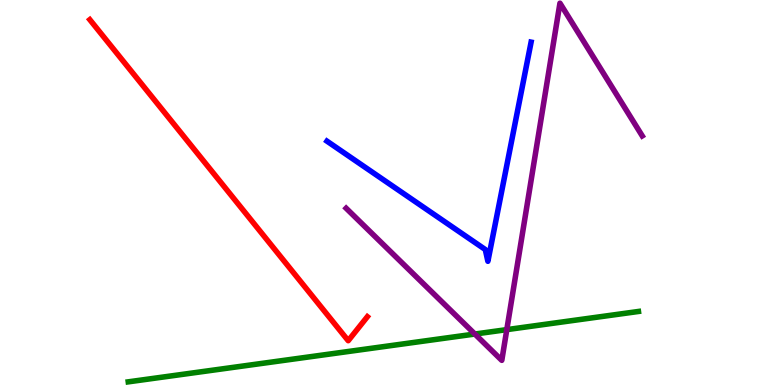[{'lines': ['blue', 'red'], 'intersections': []}, {'lines': ['green', 'red'], 'intersections': []}, {'lines': ['purple', 'red'], 'intersections': []}, {'lines': ['blue', 'green'], 'intersections': []}, {'lines': ['blue', 'purple'], 'intersections': []}, {'lines': ['green', 'purple'], 'intersections': [{'x': 6.13, 'y': 1.32}, {'x': 6.54, 'y': 1.44}]}]